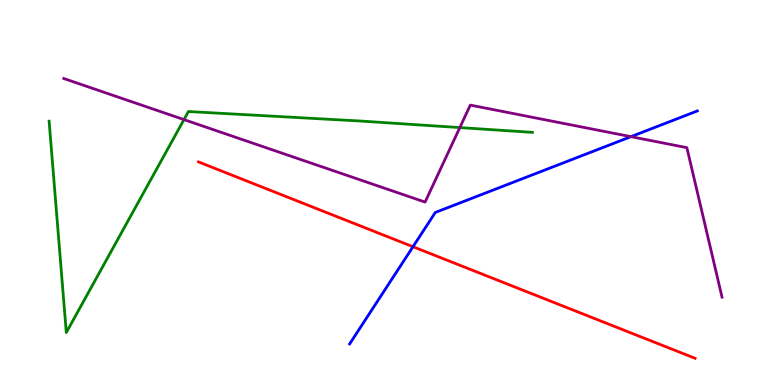[{'lines': ['blue', 'red'], 'intersections': [{'x': 5.33, 'y': 3.59}]}, {'lines': ['green', 'red'], 'intersections': []}, {'lines': ['purple', 'red'], 'intersections': []}, {'lines': ['blue', 'green'], 'intersections': []}, {'lines': ['blue', 'purple'], 'intersections': [{'x': 8.14, 'y': 6.45}]}, {'lines': ['green', 'purple'], 'intersections': [{'x': 2.37, 'y': 6.89}, {'x': 5.93, 'y': 6.69}]}]